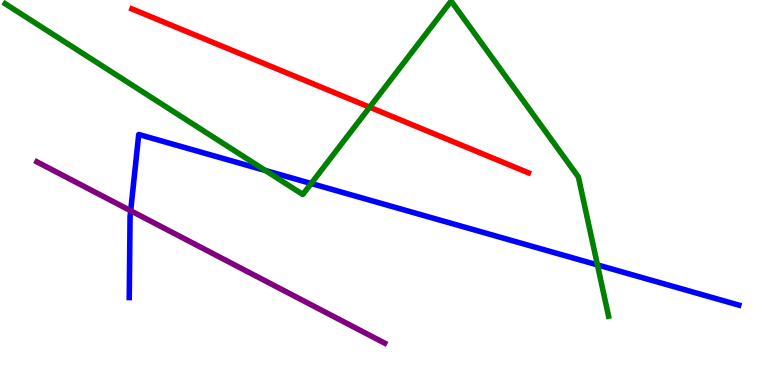[{'lines': ['blue', 'red'], 'intersections': []}, {'lines': ['green', 'red'], 'intersections': [{'x': 4.77, 'y': 7.22}]}, {'lines': ['purple', 'red'], 'intersections': []}, {'lines': ['blue', 'green'], 'intersections': [{'x': 3.42, 'y': 5.57}, {'x': 4.02, 'y': 5.23}, {'x': 7.71, 'y': 3.12}]}, {'lines': ['blue', 'purple'], 'intersections': [{'x': 1.69, 'y': 4.53}]}, {'lines': ['green', 'purple'], 'intersections': []}]